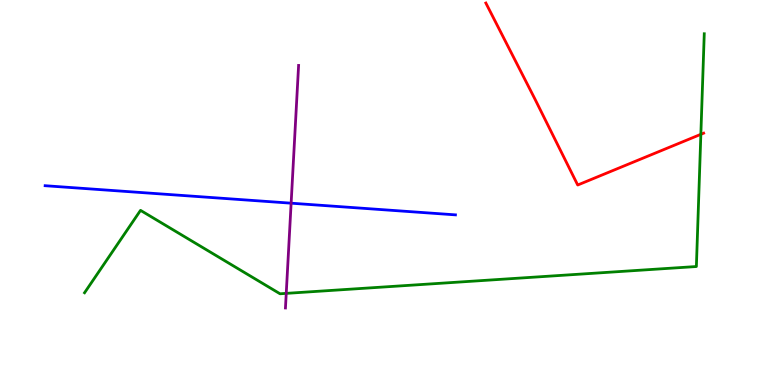[{'lines': ['blue', 'red'], 'intersections': []}, {'lines': ['green', 'red'], 'intersections': [{'x': 9.04, 'y': 6.51}]}, {'lines': ['purple', 'red'], 'intersections': []}, {'lines': ['blue', 'green'], 'intersections': []}, {'lines': ['blue', 'purple'], 'intersections': [{'x': 3.76, 'y': 4.72}]}, {'lines': ['green', 'purple'], 'intersections': [{'x': 3.69, 'y': 2.38}]}]